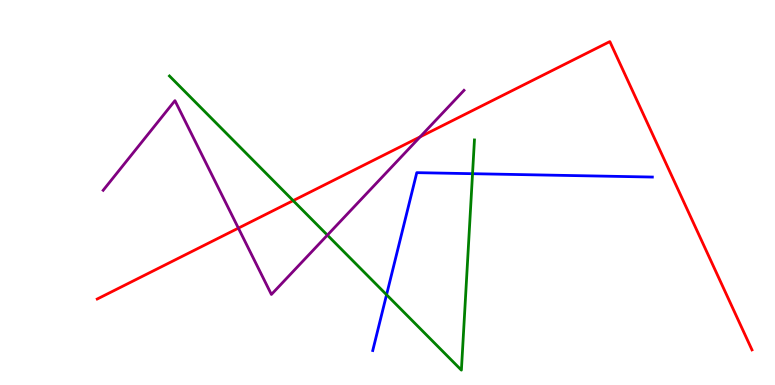[{'lines': ['blue', 'red'], 'intersections': []}, {'lines': ['green', 'red'], 'intersections': [{'x': 3.78, 'y': 4.79}]}, {'lines': ['purple', 'red'], 'intersections': [{'x': 3.08, 'y': 4.07}, {'x': 5.42, 'y': 6.44}]}, {'lines': ['blue', 'green'], 'intersections': [{'x': 4.99, 'y': 2.34}, {'x': 6.1, 'y': 5.49}]}, {'lines': ['blue', 'purple'], 'intersections': []}, {'lines': ['green', 'purple'], 'intersections': [{'x': 4.22, 'y': 3.89}]}]